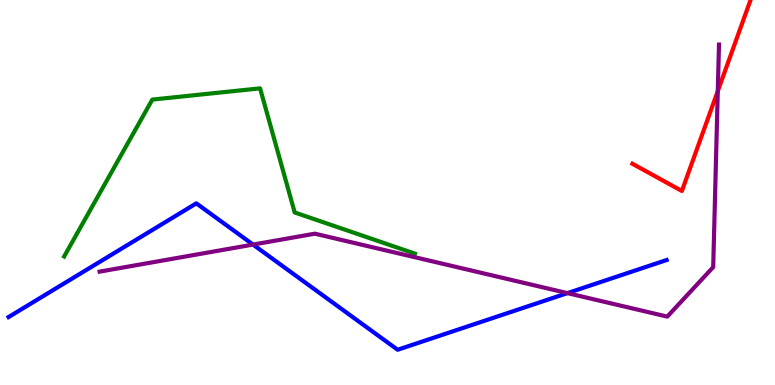[{'lines': ['blue', 'red'], 'intersections': []}, {'lines': ['green', 'red'], 'intersections': []}, {'lines': ['purple', 'red'], 'intersections': [{'x': 9.26, 'y': 7.63}]}, {'lines': ['blue', 'green'], 'intersections': []}, {'lines': ['blue', 'purple'], 'intersections': [{'x': 3.26, 'y': 3.65}, {'x': 7.32, 'y': 2.39}]}, {'lines': ['green', 'purple'], 'intersections': []}]